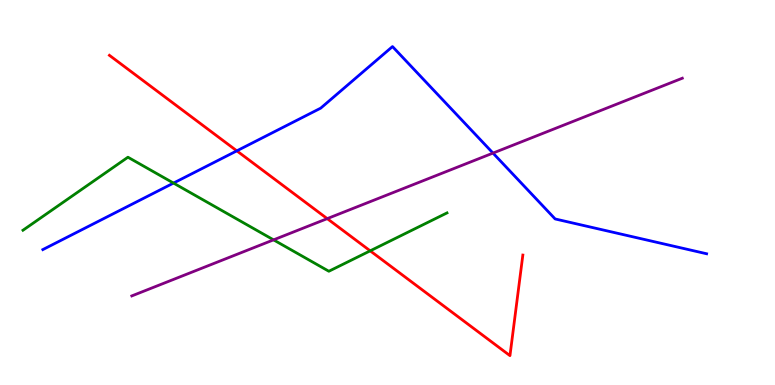[{'lines': ['blue', 'red'], 'intersections': [{'x': 3.06, 'y': 6.08}]}, {'lines': ['green', 'red'], 'intersections': [{'x': 4.78, 'y': 3.48}]}, {'lines': ['purple', 'red'], 'intersections': [{'x': 4.22, 'y': 4.32}]}, {'lines': ['blue', 'green'], 'intersections': [{'x': 2.24, 'y': 5.24}]}, {'lines': ['blue', 'purple'], 'intersections': [{'x': 6.36, 'y': 6.02}]}, {'lines': ['green', 'purple'], 'intersections': [{'x': 3.53, 'y': 3.77}]}]